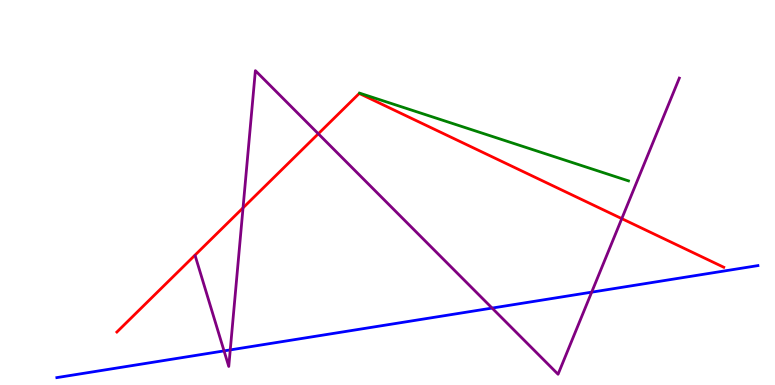[{'lines': ['blue', 'red'], 'intersections': []}, {'lines': ['green', 'red'], 'intersections': []}, {'lines': ['purple', 'red'], 'intersections': [{'x': 3.14, 'y': 4.6}, {'x': 4.11, 'y': 6.53}, {'x': 8.02, 'y': 4.32}]}, {'lines': ['blue', 'green'], 'intersections': []}, {'lines': ['blue', 'purple'], 'intersections': [{'x': 2.89, 'y': 0.886}, {'x': 2.97, 'y': 0.912}, {'x': 6.35, 'y': 2.0}, {'x': 7.63, 'y': 2.41}]}, {'lines': ['green', 'purple'], 'intersections': []}]